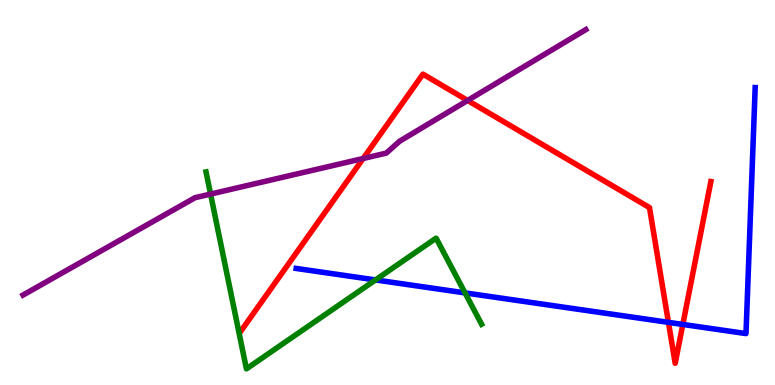[{'lines': ['blue', 'red'], 'intersections': [{'x': 8.62, 'y': 1.63}, {'x': 8.81, 'y': 1.57}]}, {'lines': ['green', 'red'], 'intersections': []}, {'lines': ['purple', 'red'], 'intersections': [{'x': 4.69, 'y': 5.88}, {'x': 6.03, 'y': 7.39}]}, {'lines': ['blue', 'green'], 'intersections': [{'x': 4.85, 'y': 2.73}, {'x': 6.0, 'y': 2.39}]}, {'lines': ['blue', 'purple'], 'intersections': []}, {'lines': ['green', 'purple'], 'intersections': [{'x': 2.72, 'y': 4.96}]}]